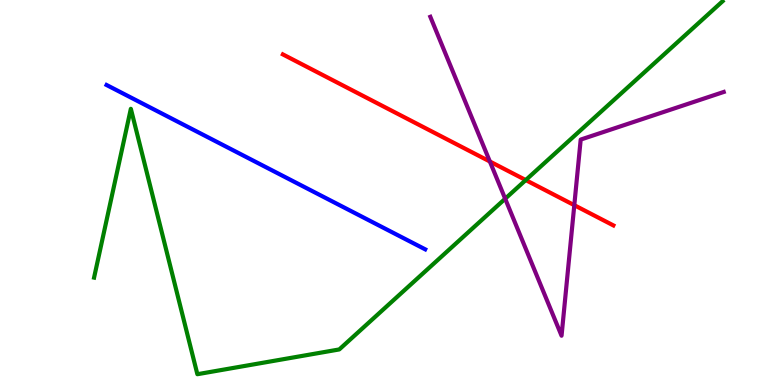[{'lines': ['blue', 'red'], 'intersections': []}, {'lines': ['green', 'red'], 'intersections': [{'x': 6.78, 'y': 5.32}]}, {'lines': ['purple', 'red'], 'intersections': [{'x': 6.32, 'y': 5.81}, {'x': 7.41, 'y': 4.67}]}, {'lines': ['blue', 'green'], 'intersections': []}, {'lines': ['blue', 'purple'], 'intersections': []}, {'lines': ['green', 'purple'], 'intersections': [{'x': 6.52, 'y': 4.84}]}]